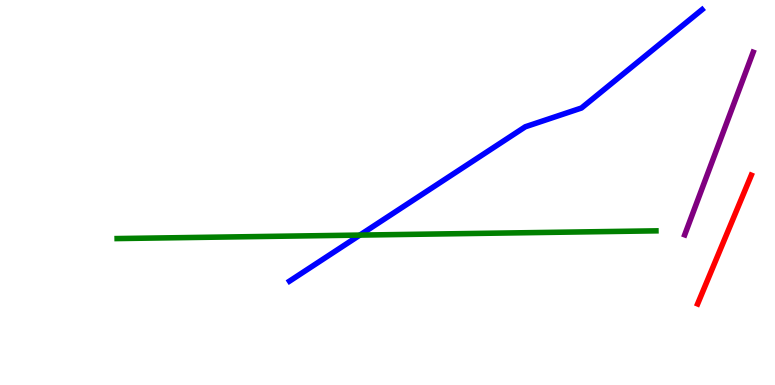[{'lines': ['blue', 'red'], 'intersections': []}, {'lines': ['green', 'red'], 'intersections': []}, {'lines': ['purple', 'red'], 'intersections': []}, {'lines': ['blue', 'green'], 'intersections': [{'x': 4.64, 'y': 3.89}]}, {'lines': ['blue', 'purple'], 'intersections': []}, {'lines': ['green', 'purple'], 'intersections': []}]